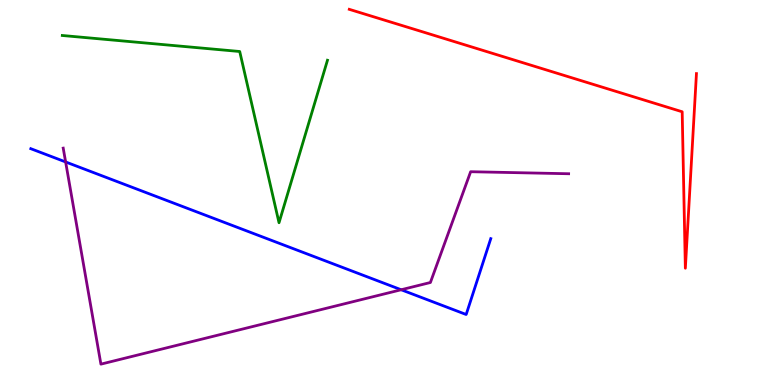[{'lines': ['blue', 'red'], 'intersections': []}, {'lines': ['green', 'red'], 'intersections': []}, {'lines': ['purple', 'red'], 'intersections': []}, {'lines': ['blue', 'green'], 'intersections': []}, {'lines': ['blue', 'purple'], 'intersections': [{'x': 0.847, 'y': 5.79}, {'x': 5.18, 'y': 2.47}]}, {'lines': ['green', 'purple'], 'intersections': []}]